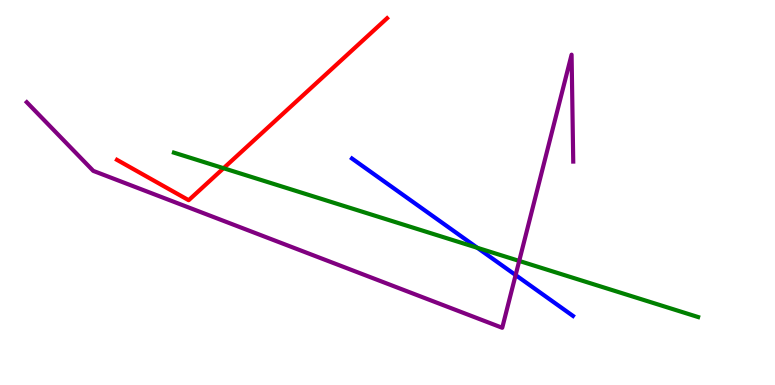[{'lines': ['blue', 'red'], 'intersections': []}, {'lines': ['green', 'red'], 'intersections': [{'x': 2.88, 'y': 5.63}]}, {'lines': ['purple', 'red'], 'intersections': []}, {'lines': ['blue', 'green'], 'intersections': [{'x': 6.16, 'y': 3.56}]}, {'lines': ['blue', 'purple'], 'intersections': [{'x': 6.65, 'y': 2.86}]}, {'lines': ['green', 'purple'], 'intersections': [{'x': 6.7, 'y': 3.22}]}]